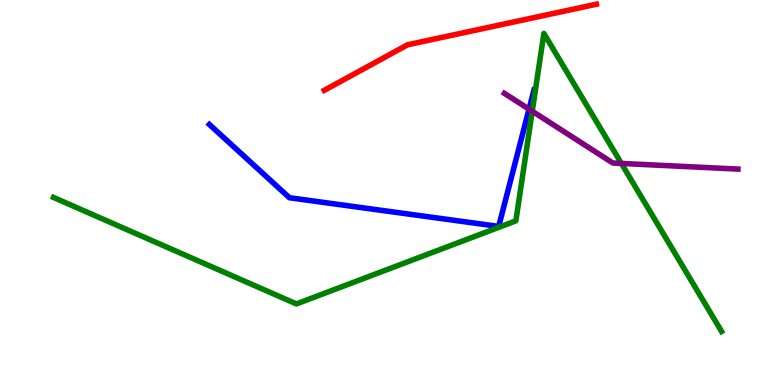[{'lines': ['blue', 'red'], 'intersections': []}, {'lines': ['green', 'red'], 'intersections': []}, {'lines': ['purple', 'red'], 'intersections': []}, {'lines': ['blue', 'green'], 'intersections': []}, {'lines': ['blue', 'purple'], 'intersections': [{'x': 6.83, 'y': 7.16}]}, {'lines': ['green', 'purple'], 'intersections': [{'x': 6.87, 'y': 7.11}, {'x': 8.02, 'y': 5.76}]}]